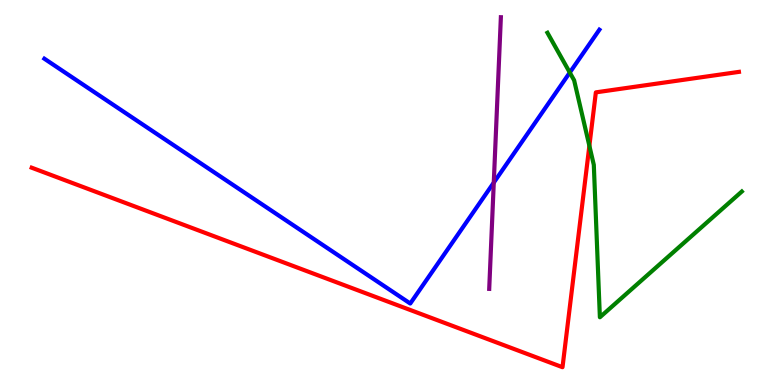[{'lines': ['blue', 'red'], 'intersections': []}, {'lines': ['green', 'red'], 'intersections': [{'x': 7.6, 'y': 6.21}]}, {'lines': ['purple', 'red'], 'intersections': []}, {'lines': ['blue', 'green'], 'intersections': [{'x': 7.35, 'y': 8.12}]}, {'lines': ['blue', 'purple'], 'intersections': [{'x': 6.37, 'y': 5.26}]}, {'lines': ['green', 'purple'], 'intersections': []}]